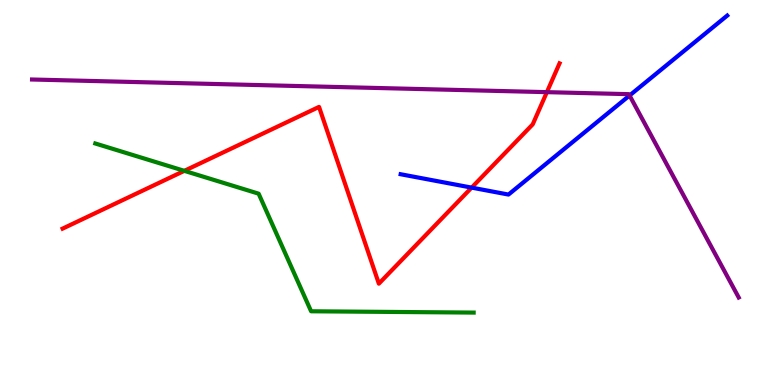[{'lines': ['blue', 'red'], 'intersections': [{'x': 6.09, 'y': 5.13}]}, {'lines': ['green', 'red'], 'intersections': [{'x': 2.38, 'y': 5.56}]}, {'lines': ['purple', 'red'], 'intersections': [{'x': 7.06, 'y': 7.61}]}, {'lines': ['blue', 'green'], 'intersections': []}, {'lines': ['blue', 'purple'], 'intersections': [{'x': 8.12, 'y': 7.52}]}, {'lines': ['green', 'purple'], 'intersections': []}]